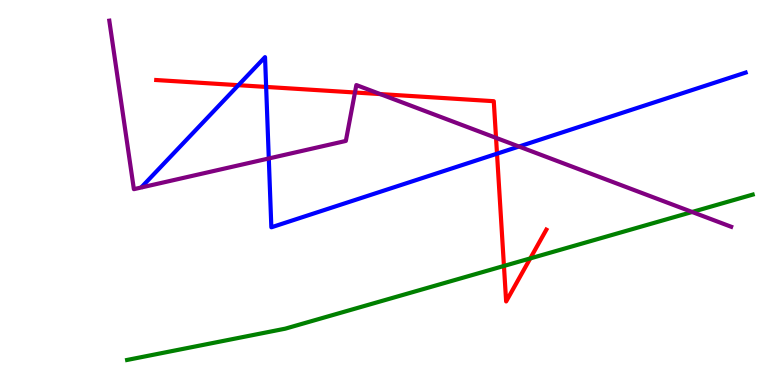[{'lines': ['blue', 'red'], 'intersections': [{'x': 3.08, 'y': 7.79}, {'x': 3.43, 'y': 7.74}, {'x': 6.41, 'y': 6.01}]}, {'lines': ['green', 'red'], 'intersections': [{'x': 6.5, 'y': 3.09}, {'x': 6.84, 'y': 3.29}]}, {'lines': ['purple', 'red'], 'intersections': [{'x': 4.58, 'y': 7.6}, {'x': 4.91, 'y': 7.56}, {'x': 6.4, 'y': 6.42}]}, {'lines': ['blue', 'green'], 'intersections': []}, {'lines': ['blue', 'purple'], 'intersections': [{'x': 3.47, 'y': 5.88}, {'x': 6.7, 'y': 6.19}]}, {'lines': ['green', 'purple'], 'intersections': [{'x': 8.93, 'y': 4.49}]}]